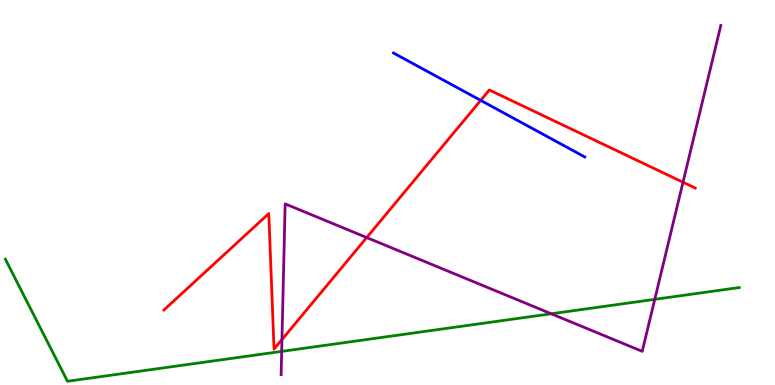[{'lines': ['blue', 'red'], 'intersections': [{'x': 6.2, 'y': 7.39}]}, {'lines': ['green', 'red'], 'intersections': []}, {'lines': ['purple', 'red'], 'intersections': [{'x': 3.64, 'y': 1.18}, {'x': 4.73, 'y': 3.83}, {'x': 8.81, 'y': 5.27}]}, {'lines': ['blue', 'green'], 'intersections': []}, {'lines': ['blue', 'purple'], 'intersections': []}, {'lines': ['green', 'purple'], 'intersections': [{'x': 3.63, 'y': 0.873}, {'x': 7.11, 'y': 1.85}, {'x': 8.45, 'y': 2.23}]}]